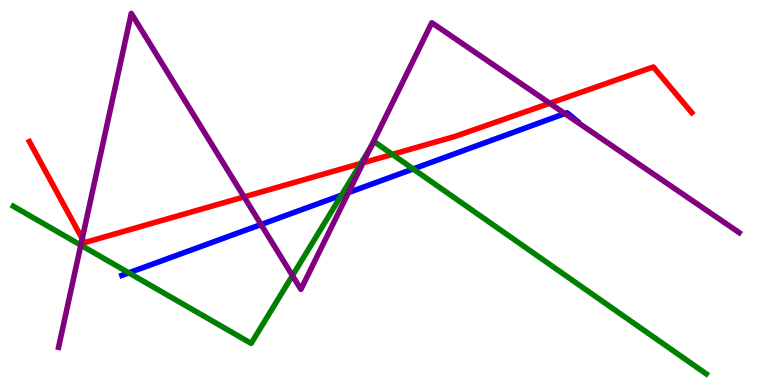[{'lines': ['blue', 'red'], 'intersections': []}, {'lines': ['green', 'red'], 'intersections': [{'x': 4.66, 'y': 5.76}, {'x': 5.06, 'y': 5.99}]}, {'lines': ['purple', 'red'], 'intersections': [{'x': 1.06, 'y': 3.8}, {'x': 3.15, 'y': 4.89}, {'x': 4.68, 'y': 5.77}, {'x': 7.09, 'y': 7.32}]}, {'lines': ['blue', 'green'], 'intersections': [{'x': 1.66, 'y': 2.91}, {'x': 4.41, 'y': 4.93}, {'x': 5.33, 'y': 5.61}]}, {'lines': ['blue', 'purple'], 'intersections': [{'x': 3.37, 'y': 4.17}, {'x': 4.5, 'y': 5.0}, {'x': 7.29, 'y': 7.05}]}, {'lines': ['green', 'purple'], 'intersections': [{'x': 1.04, 'y': 3.63}, {'x': 3.77, 'y': 2.84}, {'x': 4.78, 'y': 6.17}]}]